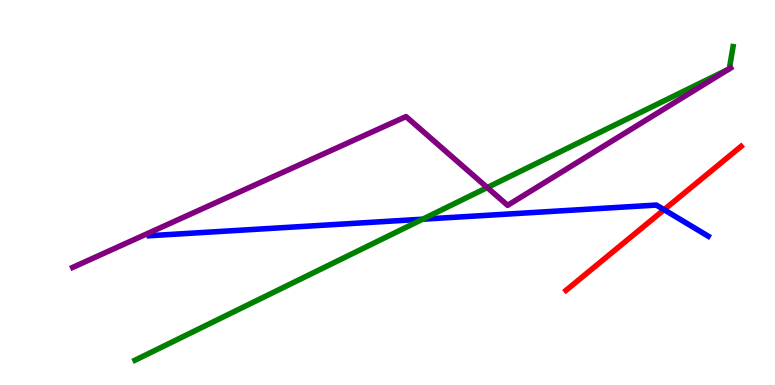[{'lines': ['blue', 'red'], 'intersections': [{'x': 8.57, 'y': 4.55}]}, {'lines': ['green', 'red'], 'intersections': []}, {'lines': ['purple', 'red'], 'intersections': []}, {'lines': ['blue', 'green'], 'intersections': [{'x': 5.45, 'y': 4.31}]}, {'lines': ['blue', 'purple'], 'intersections': []}, {'lines': ['green', 'purple'], 'intersections': [{'x': 6.29, 'y': 5.13}, {'x': 9.4, 'y': 8.2}, {'x': 9.41, 'y': 8.21}]}]